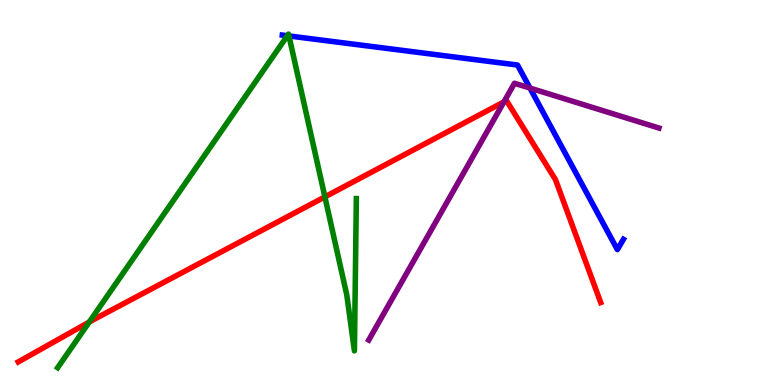[{'lines': ['blue', 'red'], 'intersections': []}, {'lines': ['green', 'red'], 'intersections': [{'x': 1.15, 'y': 1.63}, {'x': 4.19, 'y': 4.89}]}, {'lines': ['purple', 'red'], 'intersections': [{'x': 6.5, 'y': 7.35}]}, {'lines': ['blue', 'green'], 'intersections': [{'x': 3.71, 'y': 9.07}, {'x': 3.73, 'y': 9.07}]}, {'lines': ['blue', 'purple'], 'intersections': [{'x': 6.84, 'y': 7.71}]}, {'lines': ['green', 'purple'], 'intersections': []}]